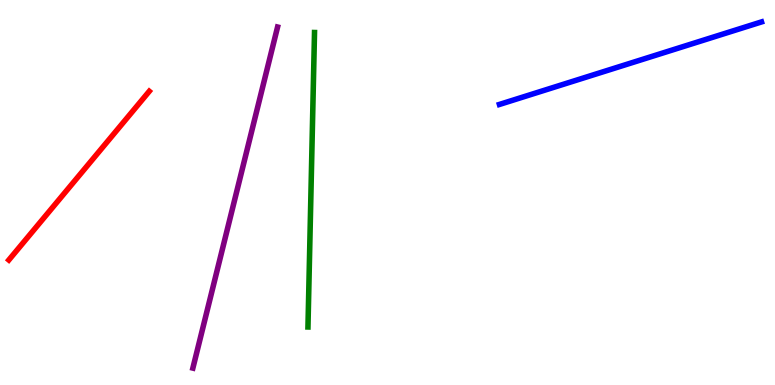[{'lines': ['blue', 'red'], 'intersections': []}, {'lines': ['green', 'red'], 'intersections': []}, {'lines': ['purple', 'red'], 'intersections': []}, {'lines': ['blue', 'green'], 'intersections': []}, {'lines': ['blue', 'purple'], 'intersections': []}, {'lines': ['green', 'purple'], 'intersections': []}]